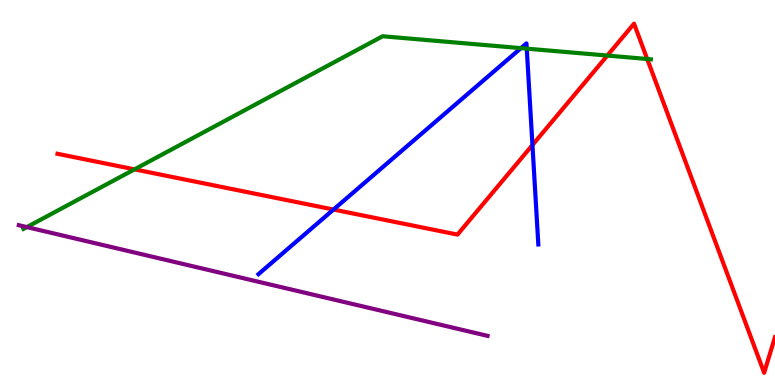[{'lines': ['blue', 'red'], 'intersections': [{'x': 4.3, 'y': 4.56}, {'x': 6.87, 'y': 6.23}]}, {'lines': ['green', 'red'], 'intersections': [{'x': 1.74, 'y': 5.6}, {'x': 7.84, 'y': 8.56}, {'x': 8.35, 'y': 8.47}]}, {'lines': ['purple', 'red'], 'intersections': []}, {'lines': ['blue', 'green'], 'intersections': [{'x': 6.72, 'y': 8.75}, {'x': 6.8, 'y': 8.74}]}, {'lines': ['blue', 'purple'], 'intersections': []}, {'lines': ['green', 'purple'], 'intersections': [{'x': 0.347, 'y': 4.1}]}]